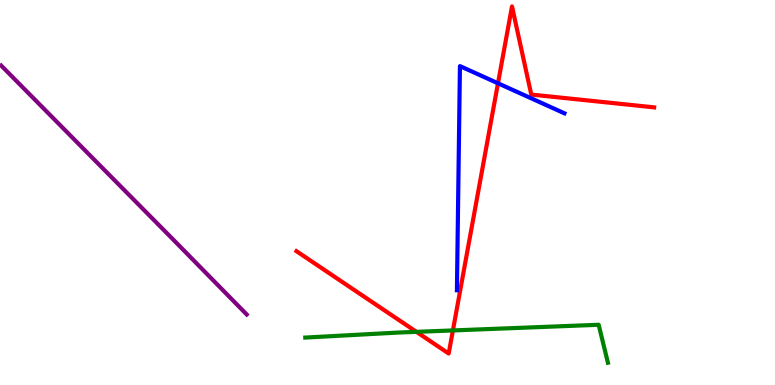[{'lines': ['blue', 'red'], 'intersections': [{'x': 6.43, 'y': 7.84}]}, {'lines': ['green', 'red'], 'intersections': [{'x': 5.37, 'y': 1.38}, {'x': 5.84, 'y': 1.42}]}, {'lines': ['purple', 'red'], 'intersections': []}, {'lines': ['blue', 'green'], 'intersections': []}, {'lines': ['blue', 'purple'], 'intersections': []}, {'lines': ['green', 'purple'], 'intersections': []}]